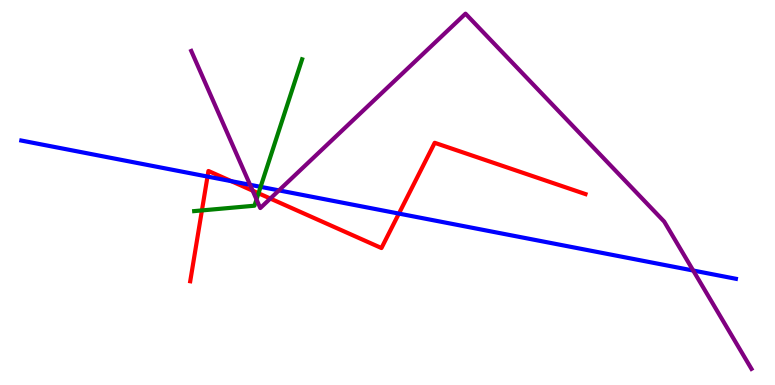[{'lines': ['blue', 'red'], 'intersections': [{'x': 2.68, 'y': 5.41}, {'x': 2.98, 'y': 5.29}, {'x': 5.15, 'y': 4.45}]}, {'lines': ['green', 'red'], 'intersections': [{'x': 2.61, 'y': 4.53}, {'x': 3.34, 'y': 4.98}]}, {'lines': ['purple', 'red'], 'intersections': [{'x': 3.26, 'y': 5.05}, {'x': 3.49, 'y': 4.84}]}, {'lines': ['blue', 'green'], 'intersections': [{'x': 3.36, 'y': 5.15}]}, {'lines': ['blue', 'purple'], 'intersections': [{'x': 3.23, 'y': 5.2}, {'x': 3.6, 'y': 5.05}, {'x': 8.94, 'y': 2.97}]}, {'lines': ['green', 'purple'], 'intersections': [{'x': 3.31, 'y': 4.82}]}]